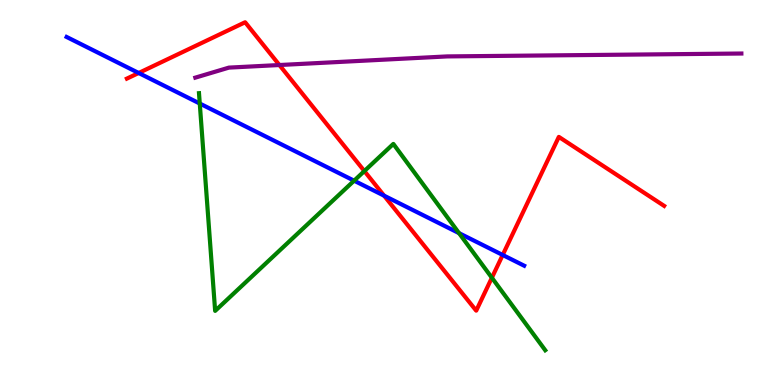[{'lines': ['blue', 'red'], 'intersections': [{'x': 1.79, 'y': 8.1}, {'x': 4.96, 'y': 4.92}, {'x': 6.49, 'y': 3.38}]}, {'lines': ['green', 'red'], 'intersections': [{'x': 4.7, 'y': 5.56}, {'x': 6.35, 'y': 2.79}]}, {'lines': ['purple', 'red'], 'intersections': [{'x': 3.61, 'y': 8.31}]}, {'lines': ['blue', 'green'], 'intersections': [{'x': 2.58, 'y': 7.31}, {'x': 4.57, 'y': 5.31}, {'x': 5.92, 'y': 3.94}]}, {'lines': ['blue', 'purple'], 'intersections': []}, {'lines': ['green', 'purple'], 'intersections': []}]